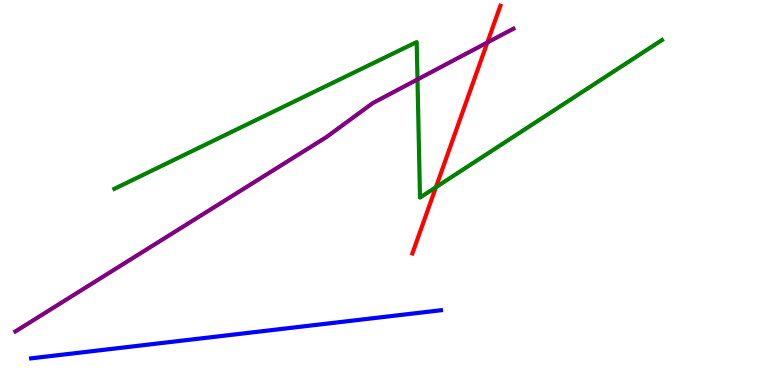[{'lines': ['blue', 'red'], 'intersections': []}, {'lines': ['green', 'red'], 'intersections': [{'x': 5.62, 'y': 5.14}]}, {'lines': ['purple', 'red'], 'intersections': [{'x': 6.29, 'y': 8.9}]}, {'lines': ['blue', 'green'], 'intersections': []}, {'lines': ['blue', 'purple'], 'intersections': []}, {'lines': ['green', 'purple'], 'intersections': [{'x': 5.39, 'y': 7.94}]}]